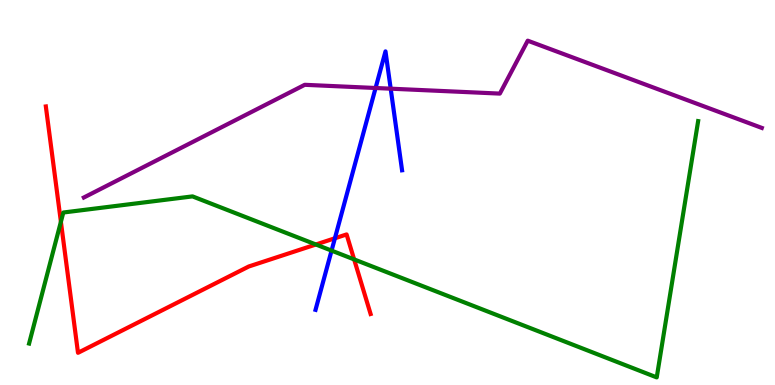[{'lines': ['blue', 'red'], 'intersections': [{'x': 4.32, 'y': 3.81}]}, {'lines': ['green', 'red'], 'intersections': [{'x': 0.786, 'y': 4.24}, {'x': 4.08, 'y': 3.65}, {'x': 4.57, 'y': 3.26}]}, {'lines': ['purple', 'red'], 'intersections': []}, {'lines': ['blue', 'green'], 'intersections': [{'x': 4.28, 'y': 3.49}]}, {'lines': ['blue', 'purple'], 'intersections': [{'x': 4.85, 'y': 7.71}, {'x': 5.04, 'y': 7.7}]}, {'lines': ['green', 'purple'], 'intersections': []}]